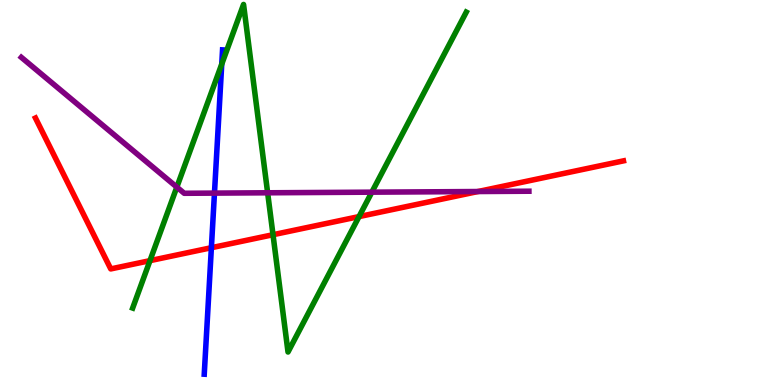[{'lines': ['blue', 'red'], 'intersections': [{'x': 2.73, 'y': 3.57}]}, {'lines': ['green', 'red'], 'intersections': [{'x': 1.94, 'y': 3.23}, {'x': 3.52, 'y': 3.9}, {'x': 4.63, 'y': 4.37}]}, {'lines': ['purple', 'red'], 'intersections': [{'x': 6.17, 'y': 5.03}]}, {'lines': ['blue', 'green'], 'intersections': [{'x': 2.86, 'y': 8.33}]}, {'lines': ['blue', 'purple'], 'intersections': [{'x': 2.77, 'y': 4.98}]}, {'lines': ['green', 'purple'], 'intersections': [{'x': 2.28, 'y': 5.14}, {'x': 3.45, 'y': 4.99}, {'x': 4.8, 'y': 5.01}]}]